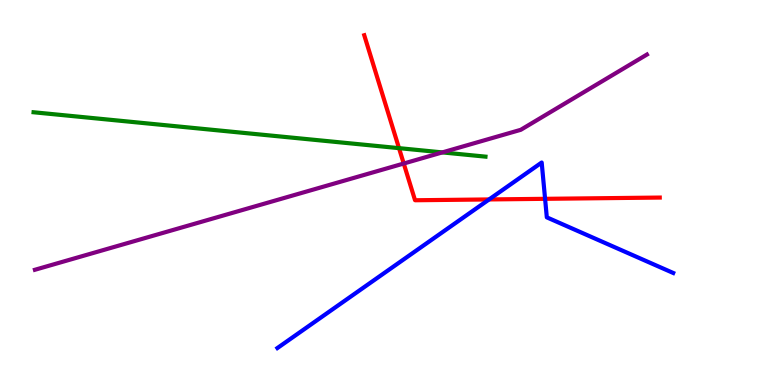[{'lines': ['blue', 'red'], 'intersections': [{'x': 6.31, 'y': 4.82}, {'x': 7.03, 'y': 4.84}]}, {'lines': ['green', 'red'], 'intersections': [{'x': 5.15, 'y': 6.15}]}, {'lines': ['purple', 'red'], 'intersections': [{'x': 5.21, 'y': 5.75}]}, {'lines': ['blue', 'green'], 'intersections': []}, {'lines': ['blue', 'purple'], 'intersections': []}, {'lines': ['green', 'purple'], 'intersections': [{'x': 5.71, 'y': 6.04}]}]